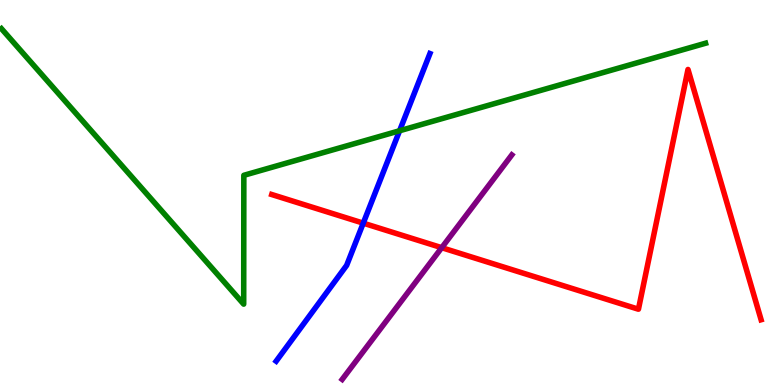[{'lines': ['blue', 'red'], 'intersections': [{'x': 4.69, 'y': 4.2}]}, {'lines': ['green', 'red'], 'intersections': []}, {'lines': ['purple', 'red'], 'intersections': [{'x': 5.7, 'y': 3.57}]}, {'lines': ['blue', 'green'], 'intersections': [{'x': 5.16, 'y': 6.6}]}, {'lines': ['blue', 'purple'], 'intersections': []}, {'lines': ['green', 'purple'], 'intersections': []}]